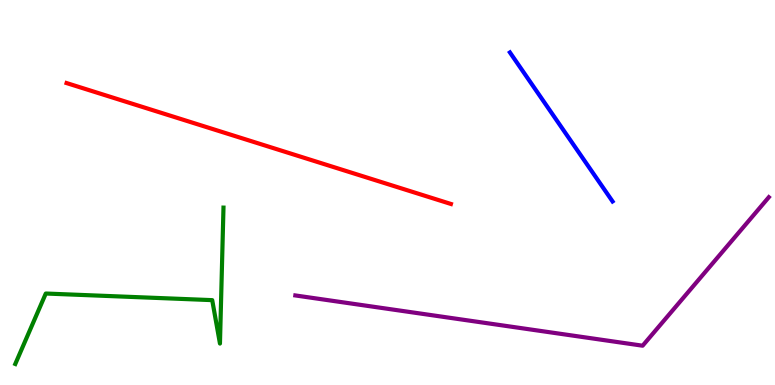[{'lines': ['blue', 'red'], 'intersections': []}, {'lines': ['green', 'red'], 'intersections': []}, {'lines': ['purple', 'red'], 'intersections': []}, {'lines': ['blue', 'green'], 'intersections': []}, {'lines': ['blue', 'purple'], 'intersections': []}, {'lines': ['green', 'purple'], 'intersections': []}]